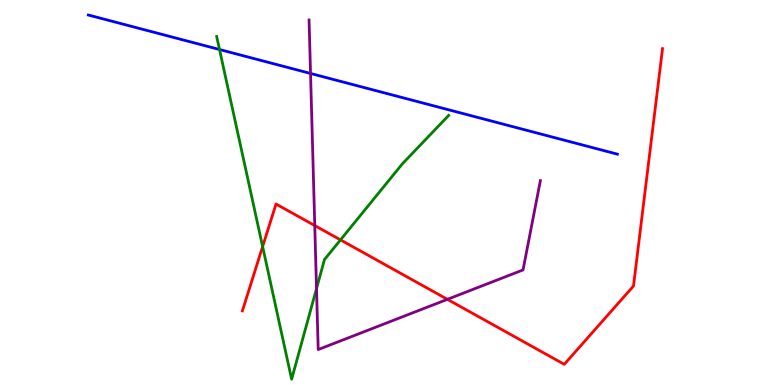[{'lines': ['blue', 'red'], 'intersections': []}, {'lines': ['green', 'red'], 'intersections': [{'x': 3.39, 'y': 3.6}, {'x': 4.39, 'y': 3.77}]}, {'lines': ['purple', 'red'], 'intersections': [{'x': 4.06, 'y': 4.14}, {'x': 5.77, 'y': 2.23}]}, {'lines': ['blue', 'green'], 'intersections': [{'x': 2.83, 'y': 8.71}]}, {'lines': ['blue', 'purple'], 'intersections': [{'x': 4.01, 'y': 8.09}]}, {'lines': ['green', 'purple'], 'intersections': [{'x': 4.08, 'y': 2.5}]}]